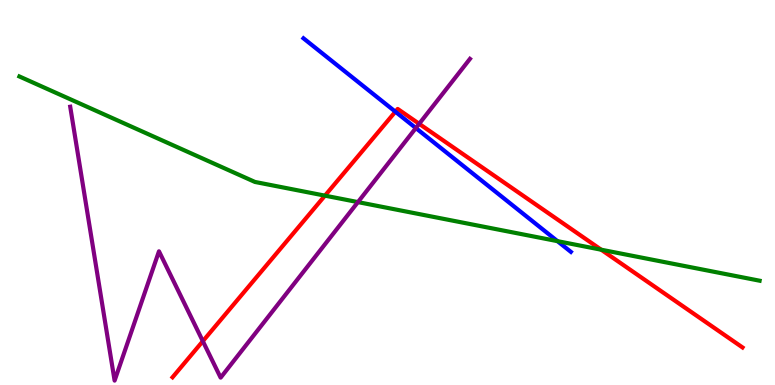[{'lines': ['blue', 'red'], 'intersections': [{'x': 5.1, 'y': 7.1}]}, {'lines': ['green', 'red'], 'intersections': [{'x': 4.19, 'y': 4.92}, {'x': 7.76, 'y': 3.51}]}, {'lines': ['purple', 'red'], 'intersections': [{'x': 2.62, 'y': 1.14}, {'x': 5.41, 'y': 6.78}]}, {'lines': ['blue', 'green'], 'intersections': [{'x': 7.19, 'y': 3.74}]}, {'lines': ['blue', 'purple'], 'intersections': [{'x': 5.37, 'y': 6.67}]}, {'lines': ['green', 'purple'], 'intersections': [{'x': 4.62, 'y': 4.75}]}]